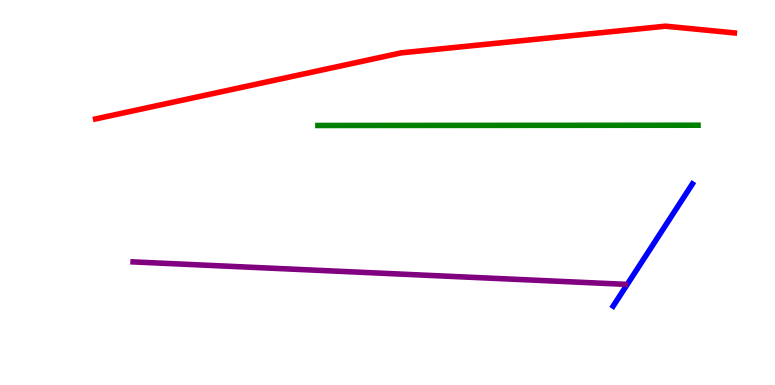[{'lines': ['blue', 'red'], 'intersections': []}, {'lines': ['green', 'red'], 'intersections': []}, {'lines': ['purple', 'red'], 'intersections': []}, {'lines': ['blue', 'green'], 'intersections': []}, {'lines': ['blue', 'purple'], 'intersections': []}, {'lines': ['green', 'purple'], 'intersections': []}]